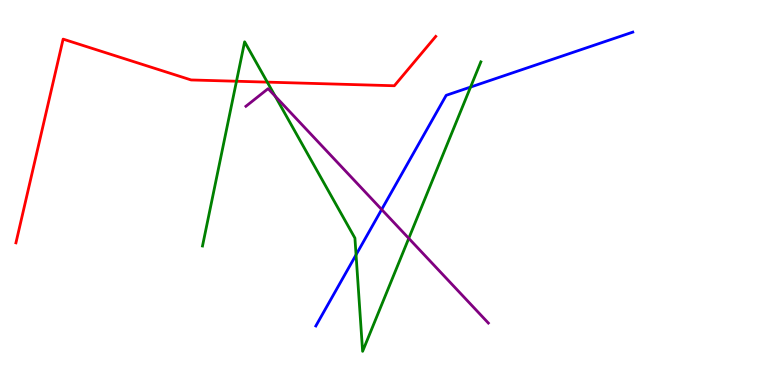[{'lines': ['blue', 'red'], 'intersections': []}, {'lines': ['green', 'red'], 'intersections': [{'x': 3.05, 'y': 7.89}, {'x': 3.45, 'y': 7.87}]}, {'lines': ['purple', 'red'], 'intersections': []}, {'lines': ['blue', 'green'], 'intersections': [{'x': 4.59, 'y': 3.38}, {'x': 6.07, 'y': 7.74}]}, {'lines': ['blue', 'purple'], 'intersections': [{'x': 4.92, 'y': 4.56}]}, {'lines': ['green', 'purple'], 'intersections': [{'x': 3.55, 'y': 7.5}, {'x': 5.27, 'y': 3.81}]}]